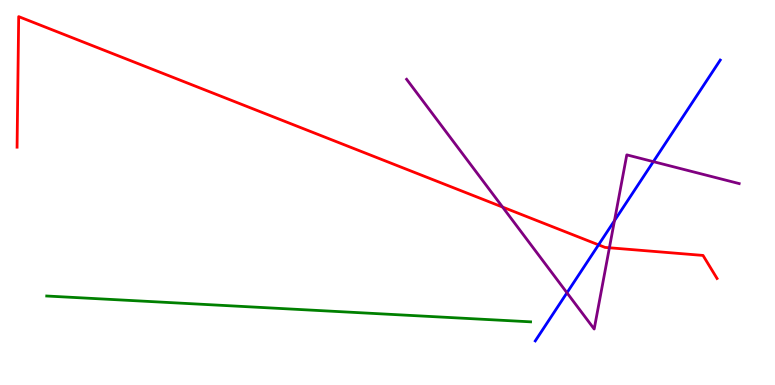[{'lines': ['blue', 'red'], 'intersections': [{'x': 7.72, 'y': 3.64}]}, {'lines': ['green', 'red'], 'intersections': []}, {'lines': ['purple', 'red'], 'intersections': [{'x': 6.49, 'y': 4.62}, {'x': 7.86, 'y': 3.56}]}, {'lines': ['blue', 'green'], 'intersections': []}, {'lines': ['blue', 'purple'], 'intersections': [{'x': 7.32, 'y': 2.4}, {'x': 7.93, 'y': 4.27}, {'x': 8.43, 'y': 5.8}]}, {'lines': ['green', 'purple'], 'intersections': []}]